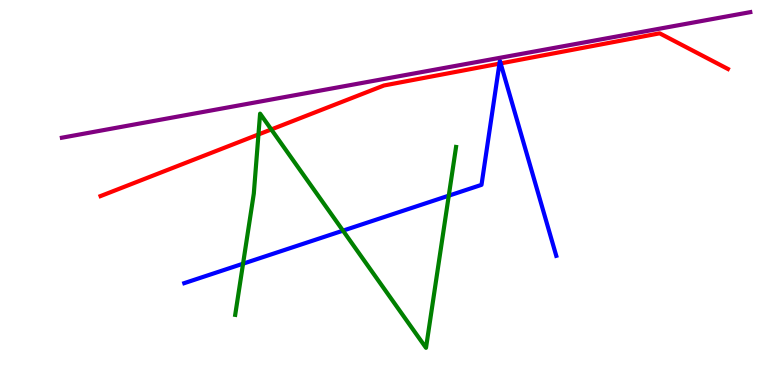[{'lines': ['blue', 'red'], 'intersections': [{'x': 6.44, 'y': 8.35}, {'x': 6.46, 'y': 8.35}]}, {'lines': ['green', 'red'], 'intersections': [{'x': 3.33, 'y': 6.51}, {'x': 3.5, 'y': 6.64}]}, {'lines': ['purple', 'red'], 'intersections': []}, {'lines': ['blue', 'green'], 'intersections': [{'x': 3.14, 'y': 3.15}, {'x': 4.43, 'y': 4.01}, {'x': 5.79, 'y': 4.92}]}, {'lines': ['blue', 'purple'], 'intersections': []}, {'lines': ['green', 'purple'], 'intersections': []}]